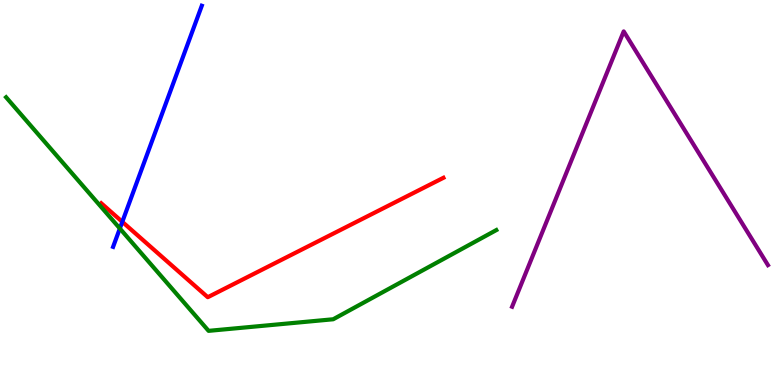[{'lines': ['blue', 'red'], 'intersections': [{'x': 1.58, 'y': 4.24}]}, {'lines': ['green', 'red'], 'intersections': []}, {'lines': ['purple', 'red'], 'intersections': []}, {'lines': ['blue', 'green'], 'intersections': [{'x': 1.55, 'y': 4.07}]}, {'lines': ['blue', 'purple'], 'intersections': []}, {'lines': ['green', 'purple'], 'intersections': []}]